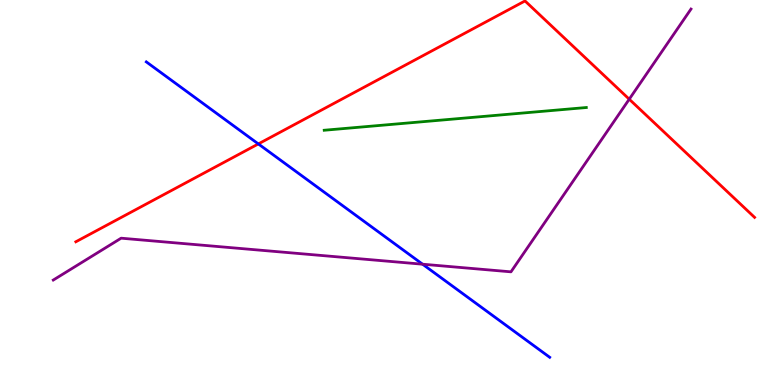[{'lines': ['blue', 'red'], 'intersections': [{'x': 3.33, 'y': 6.26}]}, {'lines': ['green', 'red'], 'intersections': []}, {'lines': ['purple', 'red'], 'intersections': [{'x': 8.12, 'y': 7.42}]}, {'lines': ['blue', 'green'], 'intersections': []}, {'lines': ['blue', 'purple'], 'intersections': [{'x': 5.45, 'y': 3.14}]}, {'lines': ['green', 'purple'], 'intersections': []}]